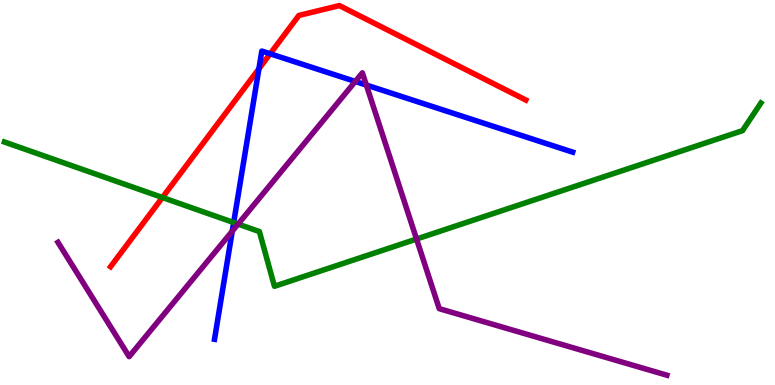[{'lines': ['blue', 'red'], 'intersections': [{'x': 3.34, 'y': 8.21}, {'x': 3.49, 'y': 8.6}]}, {'lines': ['green', 'red'], 'intersections': [{'x': 2.1, 'y': 4.87}]}, {'lines': ['purple', 'red'], 'intersections': []}, {'lines': ['blue', 'green'], 'intersections': [{'x': 3.02, 'y': 4.22}]}, {'lines': ['blue', 'purple'], 'intersections': [{'x': 3.0, 'y': 4.0}, {'x': 4.58, 'y': 7.88}, {'x': 4.73, 'y': 7.79}]}, {'lines': ['green', 'purple'], 'intersections': [{'x': 3.07, 'y': 4.18}, {'x': 5.37, 'y': 3.79}]}]